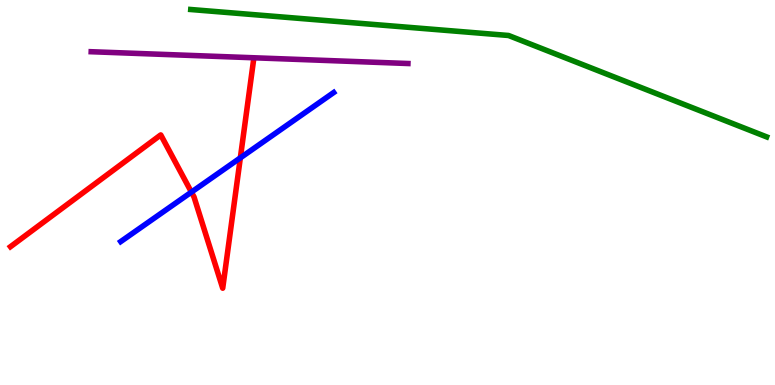[{'lines': ['blue', 'red'], 'intersections': [{'x': 2.47, 'y': 5.01}, {'x': 3.1, 'y': 5.9}]}, {'lines': ['green', 'red'], 'intersections': []}, {'lines': ['purple', 'red'], 'intersections': []}, {'lines': ['blue', 'green'], 'intersections': []}, {'lines': ['blue', 'purple'], 'intersections': []}, {'lines': ['green', 'purple'], 'intersections': []}]